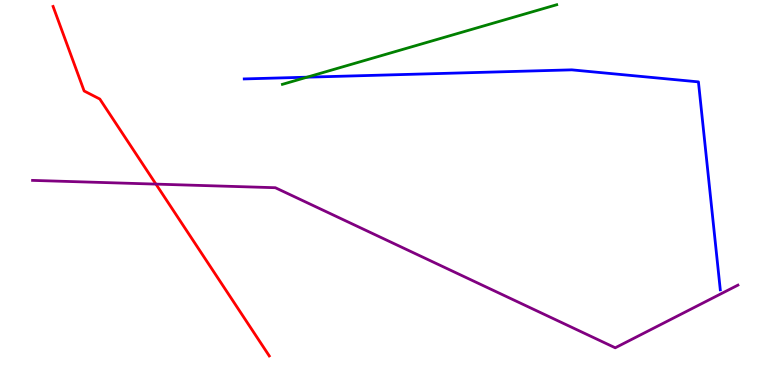[{'lines': ['blue', 'red'], 'intersections': []}, {'lines': ['green', 'red'], 'intersections': []}, {'lines': ['purple', 'red'], 'intersections': [{'x': 2.01, 'y': 5.22}]}, {'lines': ['blue', 'green'], 'intersections': [{'x': 3.96, 'y': 8.0}]}, {'lines': ['blue', 'purple'], 'intersections': []}, {'lines': ['green', 'purple'], 'intersections': []}]